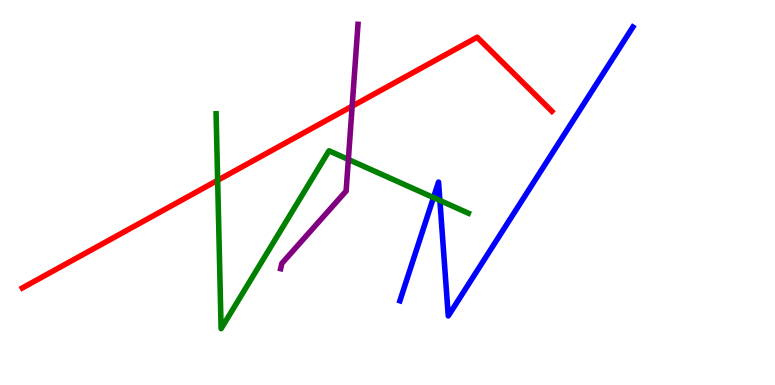[{'lines': ['blue', 'red'], 'intersections': []}, {'lines': ['green', 'red'], 'intersections': [{'x': 2.81, 'y': 5.32}]}, {'lines': ['purple', 'red'], 'intersections': [{'x': 4.54, 'y': 7.24}]}, {'lines': ['blue', 'green'], 'intersections': [{'x': 5.59, 'y': 4.87}, {'x': 5.68, 'y': 4.79}]}, {'lines': ['blue', 'purple'], 'intersections': []}, {'lines': ['green', 'purple'], 'intersections': [{'x': 4.5, 'y': 5.86}]}]